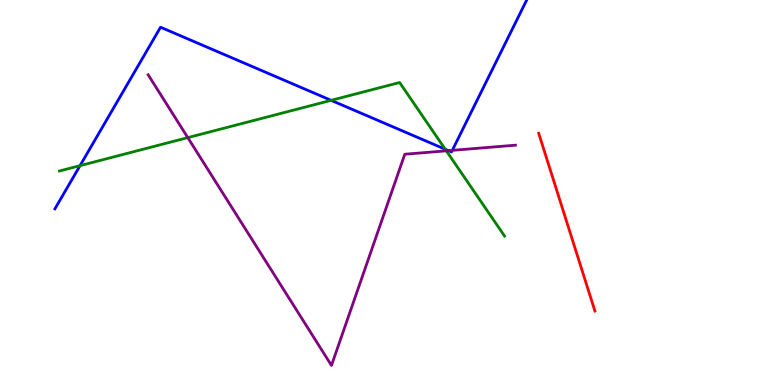[{'lines': ['blue', 'red'], 'intersections': []}, {'lines': ['green', 'red'], 'intersections': []}, {'lines': ['purple', 'red'], 'intersections': []}, {'lines': ['blue', 'green'], 'intersections': [{'x': 1.03, 'y': 5.7}, {'x': 4.27, 'y': 7.39}, {'x': 5.74, 'y': 6.12}]}, {'lines': ['blue', 'purple'], 'intersections': [{'x': 5.79, 'y': 6.09}, {'x': 5.84, 'y': 6.09}]}, {'lines': ['green', 'purple'], 'intersections': [{'x': 2.42, 'y': 6.43}, {'x': 5.76, 'y': 6.08}]}]